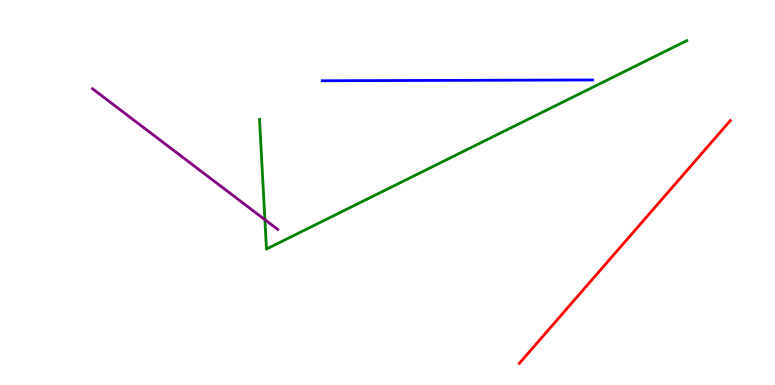[{'lines': ['blue', 'red'], 'intersections': []}, {'lines': ['green', 'red'], 'intersections': []}, {'lines': ['purple', 'red'], 'intersections': []}, {'lines': ['blue', 'green'], 'intersections': []}, {'lines': ['blue', 'purple'], 'intersections': []}, {'lines': ['green', 'purple'], 'intersections': [{'x': 3.42, 'y': 4.29}]}]